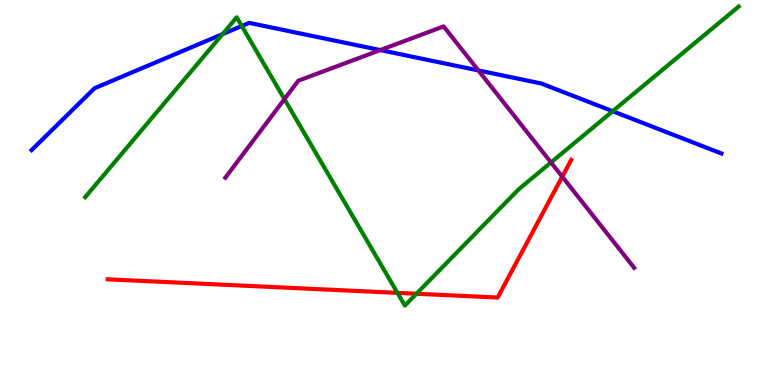[{'lines': ['blue', 'red'], 'intersections': []}, {'lines': ['green', 'red'], 'intersections': [{'x': 5.13, 'y': 2.39}, {'x': 5.37, 'y': 2.37}]}, {'lines': ['purple', 'red'], 'intersections': [{'x': 7.25, 'y': 5.41}]}, {'lines': ['blue', 'green'], 'intersections': [{'x': 2.87, 'y': 9.11}, {'x': 3.12, 'y': 9.32}, {'x': 7.91, 'y': 7.11}]}, {'lines': ['blue', 'purple'], 'intersections': [{'x': 4.91, 'y': 8.7}, {'x': 6.17, 'y': 8.17}]}, {'lines': ['green', 'purple'], 'intersections': [{'x': 3.67, 'y': 7.43}, {'x': 7.11, 'y': 5.78}]}]